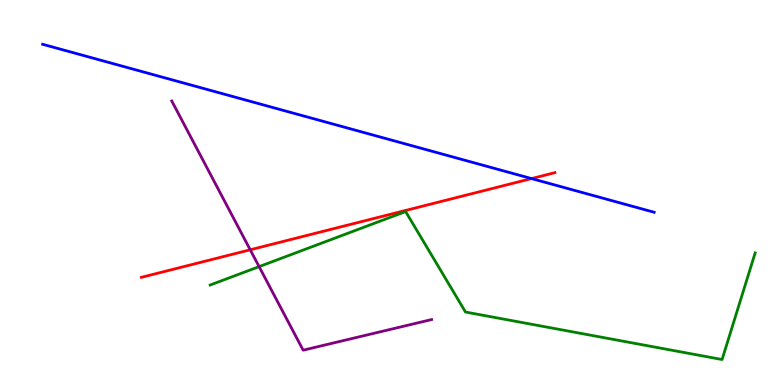[{'lines': ['blue', 'red'], 'intersections': [{'x': 6.86, 'y': 5.36}]}, {'lines': ['green', 'red'], 'intersections': []}, {'lines': ['purple', 'red'], 'intersections': [{'x': 3.23, 'y': 3.51}]}, {'lines': ['blue', 'green'], 'intersections': []}, {'lines': ['blue', 'purple'], 'intersections': []}, {'lines': ['green', 'purple'], 'intersections': [{'x': 3.34, 'y': 3.07}]}]